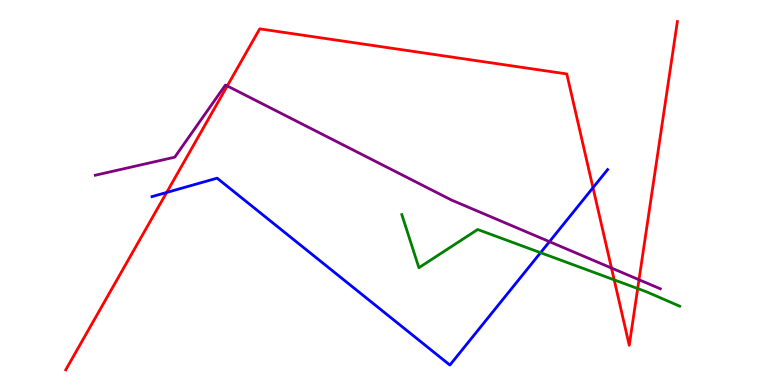[{'lines': ['blue', 'red'], 'intersections': [{'x': 2.15, 'y': 5.0}, {'x': 7.65, 'y': 5.12}]}, {'lines': ['green', 'red'], 'intersections': [{'x': 7.93, 'y': 2.73}, {'x': 8.23, 'y': 2.51}]}, {'lines': ['purple', 'red'], 'intersections': [{'x': 2.93, 'y': 7.77}, {'x': 7.89, 'y': 3.04}, {'x': 8.25, 'y': 2.73}]}, {'lines': ['blue', 'green'], 'intersections': [{'x': 6.97, 'y': 3.44}]}, {'lines': ['blue', 'purple'], 'intersections': [{'x': 7.09, 'y': 3.72}]}, {'lines': ['green', 'purple'], 'intersections': []}]